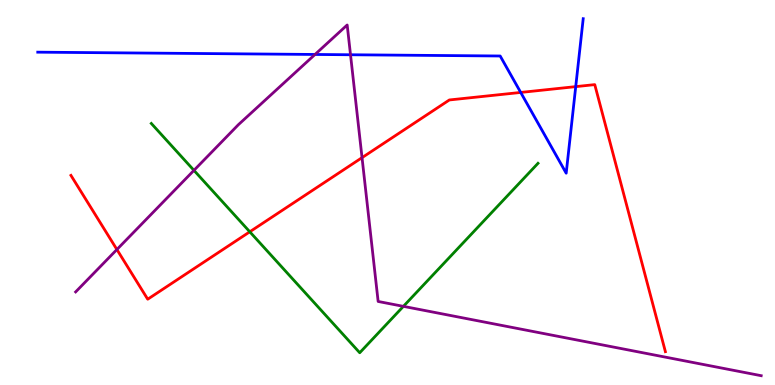[{'lines': ['blue', 'red'], 'intersections': [{'x': 6.72, 'y': 7.6}, {'x': 7.43, 'y': 7.75}]}, {'lines': ['green', 'red'], 'intersections': [{'x': 3.22, 'y': 3.98}]}, {'lines': ['purple', 'red'], 'intersections': [{'x': 1.51, 'y': 3.52}, {'x': 4.67, 'y': 5.91}]}, {'lines': ['blue', 'green'], 'intersections': []}, {'lines': ['blue', 'purple'], 'intersections': [{'x': 4.06, 'y': 8.59}, {'x': 4.52, 'y': 8.58}]}, {'lines': ['green', 'purple'], 'intersections': [{'x': 2.5, 'y': 5.58}, {'x': 5.21, 'y': 2.04}]}]